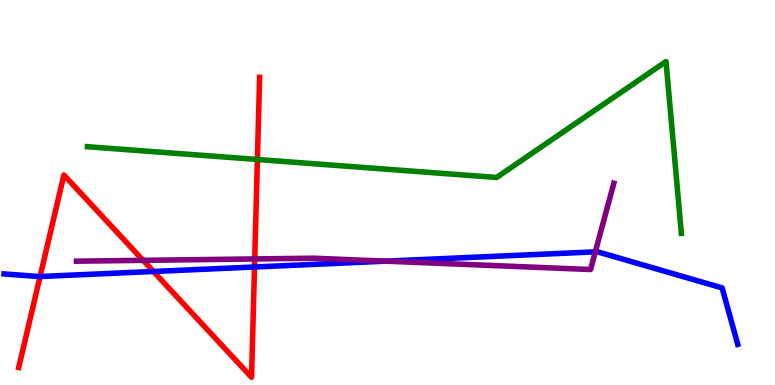[{'lines': ['blue', 'red'], 'intersections': [{'x': 0.517, 'y': 2.82}, {'x': 1.98, 'y': 2.95}, {'x': 3.28, 'y': 3.07}]}, {'lines': ['green', 'red'], 'intersections': [{'x': 3.32, 'y': 5.86}]}, {'lines': ['purple', 'red'], 'intersections': [{'x': 1.85, 'y': 3.24}, {'x': 3.29, 'y': 3.27}]}, {'lines': ['blue', 'green'], 'intersections': []}, {'lines': ['blue', 'purple'], 'intersections': [{'x': 4.98, 'y': 3.22}, {'x': 7.68, 'y': 3.46}]}, {'lines': ['green', 'purple'], 'intersections': []}]